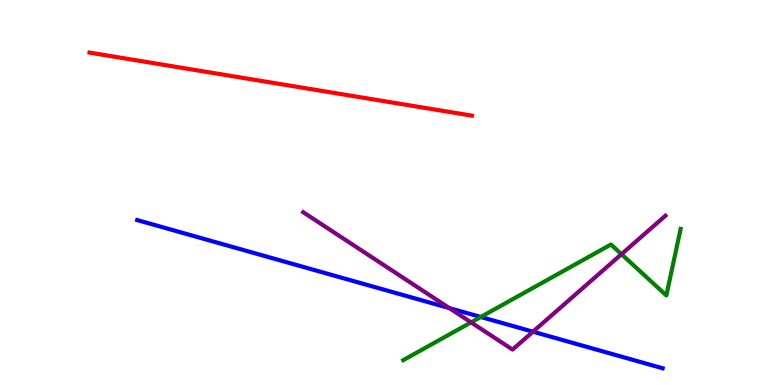[{'lines': ['blue', 'red'], 'intersections': []}, {'lines': ['green', 'red'], 'intersections': []}, {'lines': ['purple', 'red'], 'intersections': []}, {'lines': ['blue', 'green'], 'intersections': [{'x': 6.2, 'y': 1.77}]}, {'lines': ['blue', 'purple'], 'intersections': [{'x': 5.8, 'y': 2.0}, {'x': 6.88, 'y': 1.38}]}, {'lines': ['green', 'purple'], 'intersections': [{'x': 6.08, 'y': 1.63}, {'x': 8.02, 'y': 3.4}]}]